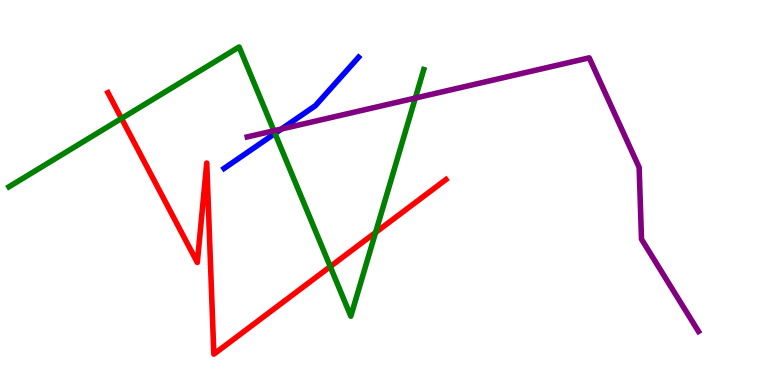[{'lines': ['blue', 'red'], 'intersections': []}, {'lines': ['green', 'red'], 'intersections': [{'x': 1.57, 'y': 6.92}, {'x': 4.26, 'y': 3.08}, {'x': 4.85, 'y': 3.96}]}, {'lines': ['purple', 'red'], 'intersections': []}, {'lines': ['blue', 'green'], 'intersections': [{'x': 3.55, 'y': 6.53}]}, {'lines': ['blue', 'purple'], 'intersections': [{'x': 3.63, 'y': 6.65}]}, {'lines': ['green', 'purple'], 'intersections': [{'x': 3.53, 'y': 6.6}, {'x': 5.36, 'y': 7.45}]}]